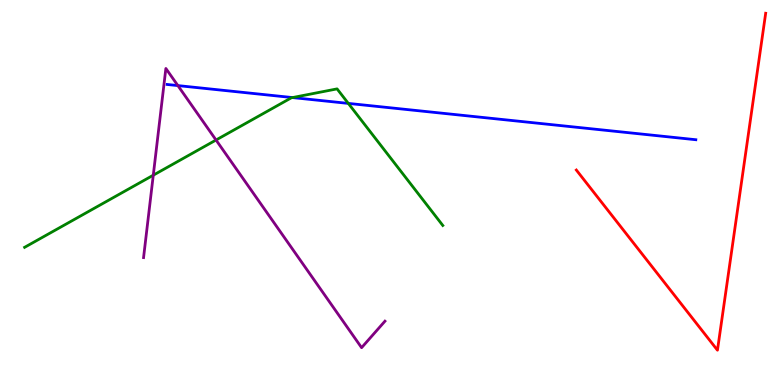[{'lines': ['blue', 'red'], 'intersections': []}, {'lines': ['green', 'red'], 'intersections': []}, {'lines': ['purple', 'red'], 'intersections': []}, {'lines': ['blue', 'green'], 'intersections': [{'x': 3.77, 'y': 7.47}, {'x': 4.49, 'y': 7.31}]}, {'lines': ['blue', 'purple'], 'intersections': [{'x': 2.3, 'y': 7.78}]}, {'lines': ['green', 'purple'], 'intersections': [{'x': 1.98, 'y': 5.45}, {'x': 2.79, 'y': 6.36}]}]